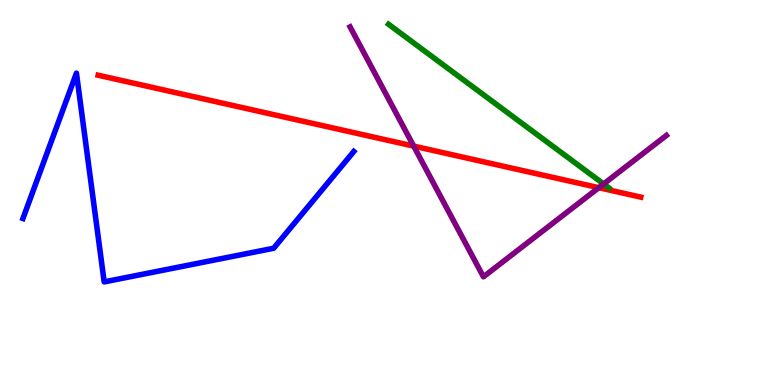[{'lines': ['blue', 'red'], 'intersections': []}, {'lines': ['green', 'red'], 'intersections': []}, {'lines': ['purple', 'red'], 'intersections': [{'x': 5.34, 'y': 6.21}, {'x': 7.73, 'y': 5.13}]}, {'lines': ['blue', 'green'], 'intersections': []}, {'lines': ['blue', 'purple'], 'intersections': []}, {'lines': ['green', 'purple'], 'intersections': [{'x': 7.79, 'y': 5.22}]}]